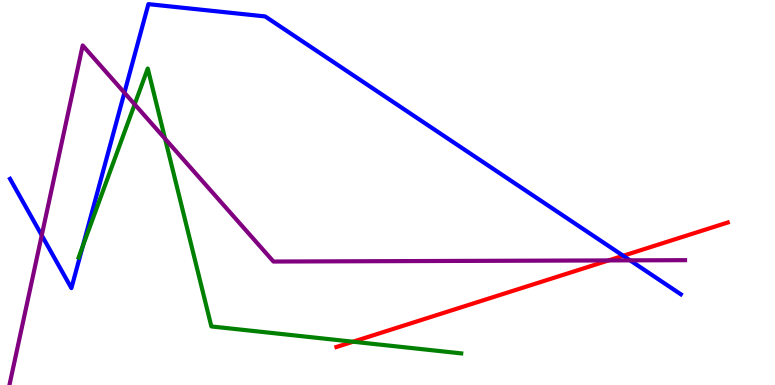[{'lines': ['blue', 'red'], 'intersections': [{'x': 8.04, 'y': 3.36}]}, {'lines': ['green', 'red'], 'intersections': [{'x': 4.56, 'y': 1.12}]}, {'lines': ['purple', 'red'], 'intersections': [{'x': 7.85, 'y': 3.24}]}, {'lines': ['blue', 'green'], 'intersections': [{'x': 1.07, 'y': 3.61}]}, {'lines': ['blue', 'purple'], 'intersections': [{'x': 0.539, 'y': 3.89}, {'x': 1.61, 'y': 7.59}, {'x': 8.13, 'y': 3.24}]}, {'lines': ['green', 'purple'], 'intersections': [{'x': 1.74, 'y': 7.29}, {'x': 2.13, 'y': 6.4}]}]